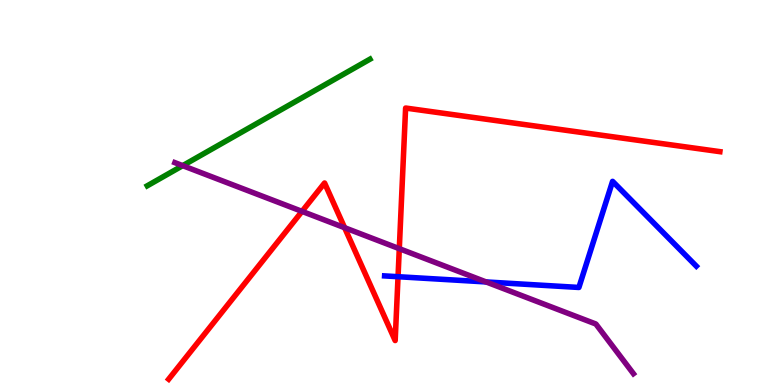[{'lines': ['blue', 'red'], 'intersections': [{'x': 5.14, 'y': 2.81}]}, {'lines': ['green', 'red'], 'intersections': []}, {'lines': ['purple', 'red'], 'intersections': [{'x': 3.9, 'y': 4.51}, {'x': 4.45, 'y': 4.09}, {'x': 5.15, 'y': 3.54}]}, {'lines': ['blue', 'green'], 'intersections': []}, {'lines': ['blue', 'purple'], 'intersections': [{'x': 6.27, 'y': 2.68}]}, {'lines': ['green', 'purple'], 'intersections': [{'x': 2.36, 'y': 5.7}]}]